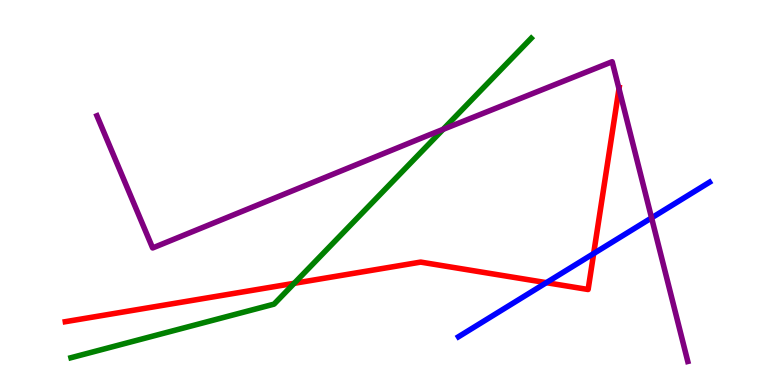[{'lines': ['blue', 'red'], 'intersections': [{'x': 7.05, 'y': 2.66}, {'x': 7.66, 'y': 3.41}]}, {'lines': ['green', 'red'], 'intersections': [{'x': 3.8, 'y': 2.64}]}, {'lines': ['purple', 'red'], 'intersections': [{'x': 7.99, 'y': 7.69}]}, {'lines': ['blue', 'green'], 'intersections': []}, {'lines': ['blue', 'purple'], 'intersections': [{'x': 8.41, 'y': 4.34}]}, {'lines': ['green', 'purple'], 'intersections': [{'x': 5.72, 'y': 6.64}]}]